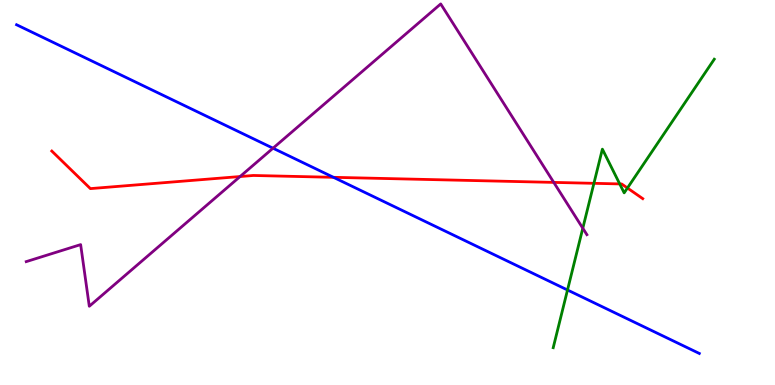[{'lines': ['blue', 'red'], 'intersections': [{'x': 4.3, 'y': 5.39}]}, {'lines': ['green', 'red'], 'intersections': [{'x': 7.66, 'y': 5.24}, {'x': 8.0, 'y': 5.22}, {'x': 8.1, 'y': 5.12}]}, {'lines': ['purple', 'red'], 'intersections': [{'x': 3.1, 'y': 5.41}, {'x': 7.15, 'y': 5.26}]}, {'lines': ['blue', 'green'], 'intersections': [{'x': 7.32, 'y': 2.47}]}, {'lines': ['blue', 'purple'], 'intersections': [{'x': 3.52, 'y': 6.15}]}, {'lines': ['green', 'purple'], 'intersections': [{'x': 7.52, 'y': 4.07}]}]